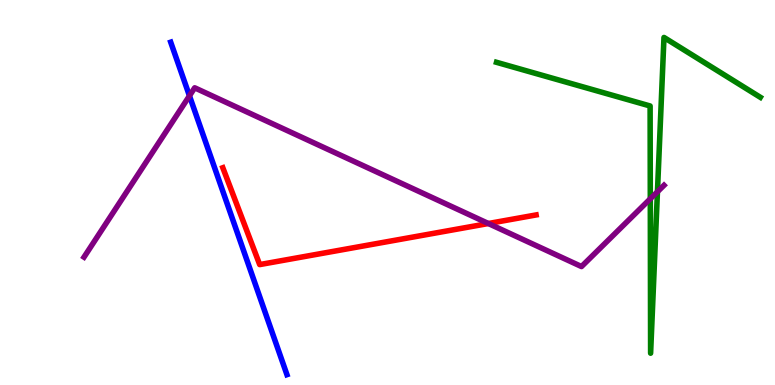[{'lines': ['blue', 'red'], 'intersections': []}, {'lines': ['green', 'red'], 'intersections': []}, {'lines': ['purple', 'red'], 'intersections': [{'x': 6.3, 'y': 4.19}]}, {'lines': ['blue', 'green'], 'intersections': []}, {'lines': ['blue', 'purple'], 'intersections': [{'x': 2.44, 'y': 7.51}]}, {'lines': ['green', 'purple'], 'intersections': [{'x': 8.39, 'y': 4.84}, {'x': 8.48, 'y': 5.02}]}]